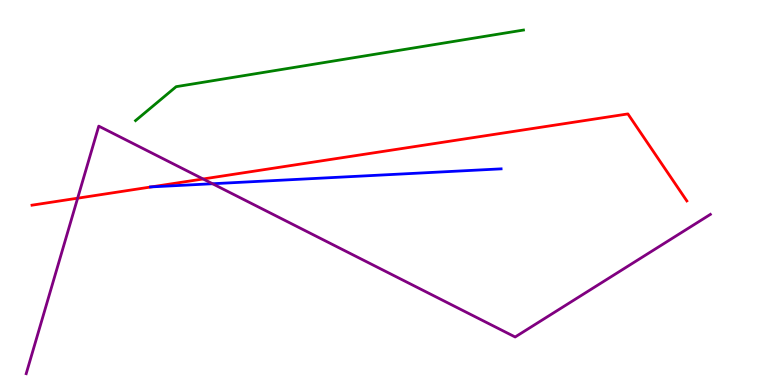[{'lines': ['blue', 'red'], 'intersections': [{'x': 1.95, 'y': 5.15}]}, {'lines': ['green', 'red'], 'intersections': []}, {'lines': ['purple', 'red'], 'intersections': [{'x': 1.0, 'y': 4.85}, {'x': 2.62, 'y': 5.35}]}, {'lines': ['blue', 'green'], 'intersections': []}, {'lines': ['blue', 'purple'], 'intersections': [{'x': 2.74, 'y': 5.23}]}, {'lines': ['green', 'purple'], 'intersections': []}]